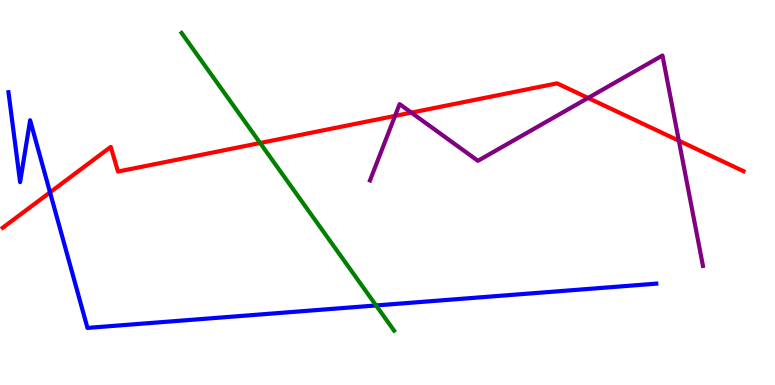[{'lines': ['blue', 'red'], 'intersections': [{'x': 0.646, 'y': 5.0}]}, {'lines': ['green', 'red'], 'intersections': [{'x': 3.36, 'y': 6.29}]}, {'lines': ['purple', 'red'], 'intersections': [{'x': 5.1, 'y': 6.99}, {'x': 5.31, 'y': 7.07}, {'x': 7.59, 'y': 7.46}, {'x': 8.76, 'y': 6.34}]}, {'lines': ['blue', 'green'], 'intersections': [{'x': 4.85, 'y': 2.07}]}, {'lines': ['blue', 'purple'], 'intersections': []}, {'lines': ['green', 'purple'], 'intersections': []}]